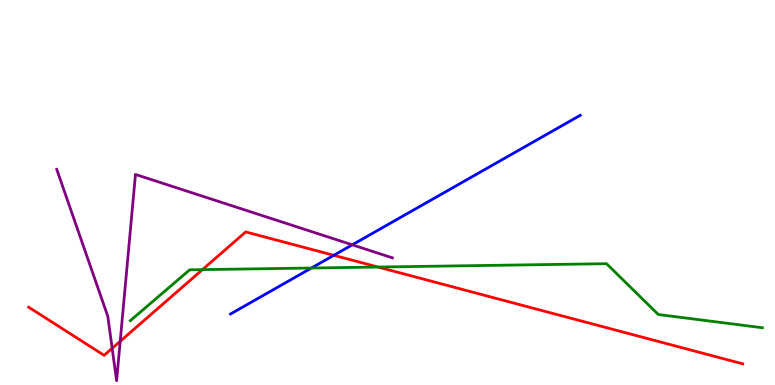[{'lines': ['blue', 'red'], 'intersections': [{'x': 4.31, 'y': 3.37}]}, {'lines': ['green', 'red'], 'intersections': [{'x': 2.61, 'y': 3.0}, {'x': 4.88, 'y': 3.06}]}, {'lines': ['purple', 'red'], 'intersections': [{'x': 1.45, 'y': 0.954}, {'x': 1.55, 'y': 1.14}]}, {'lines': ['blue', 'green'], 'intersections': [{'x': 4.02, 'y': 3.04}]}, {'lines': ['blue', 'purple'], 'intersections': [{'x': 4.55, 'y': 3.64}]}, {'lines': ['green', 'purple'], 'intersections': []}]